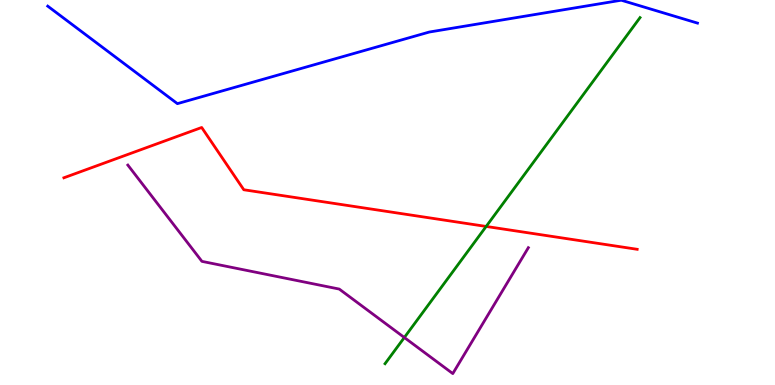[{'lines': ['blue', 'red'], 'intersections': []}, {'lines': ['green', 'red'], 'intersections': [{'x': 6.27, 'y': 4.12}]}, {'lines': ['purple', 'red'], 'intersections': []}, {'lines': ['blue', 'green'], 'intersections': []}, {'lines': ['blue', 'purple'], 'intersections': []}, {'lines': ['green', 'purple'], 'intersections': [{'x': 5.22, 'y': 1.23}]}]